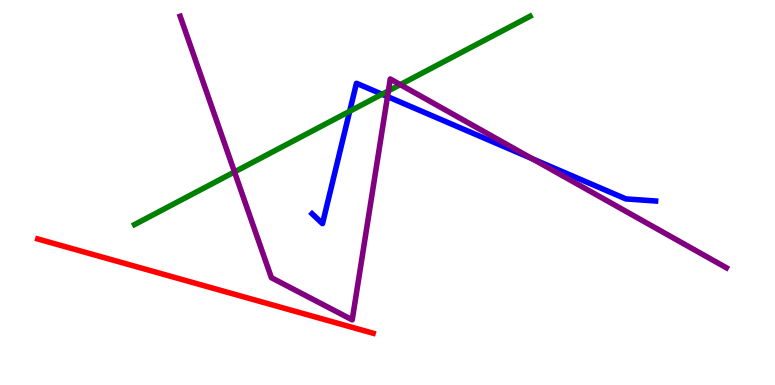[{'lines': ['blue', 'red'], 'intersections': []}, {'lines': ['green', 'red'], 'intersections': []}, {'lines': ['purple', 'red'], 'intersections': []}, {'lines': ['blue', 'green'], 'intersections': [{'x': 4.51, 'y': 7.11}, {'x': 4.93, 'y': 7.55}]}, {'lines': ['blue', 'purple'], 'intersections': [{'x': 5.0, 'y': 7.49}, {'x': 6.87, 'y': 5.88}]}, {'lines': ['green', 'purple'], 'intersections': [{'x': 3.03, 'y': 5.53}, {'x': 5.01, 'y': 7.64}, {'x': 5.16, 'y': 7.8}]}]